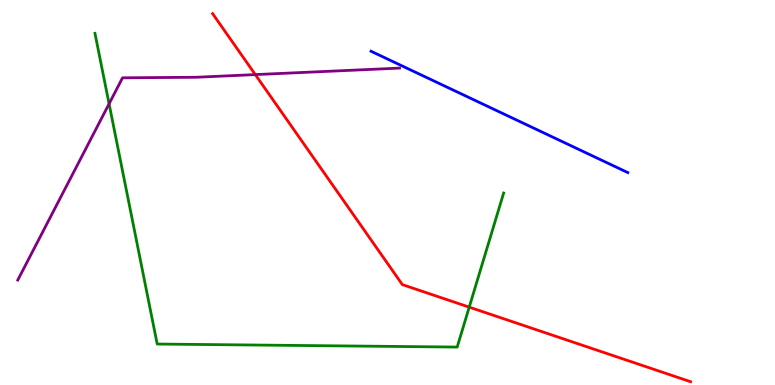[{'lines': ['blue', 'red'], 'intersections': []}, {'lines': ['green', 'red'], 'intersections': [{'x': 6.05, 'y': 2.02}]}, {'lines': ['purple', 'red'], 'intersections': [{'x': 3.29, 'y': 8.06}]}, {'lines': ['blue', 'green'], 'intersections': []}, {'lines': ['blue', 'purple'], 'intersections': []}, {'lines': ['green', 'purple'], 'intersections': [{'x': 1.41, 'y': 7.3}]}]